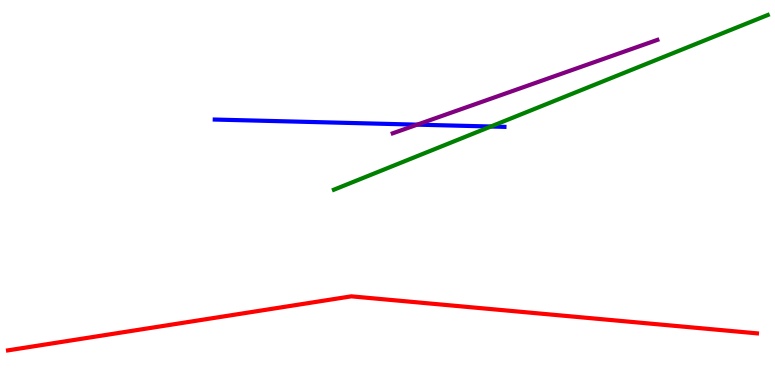[{'lines': ['blue', 'red'], 'intersections': []}, {'lines': ['green', 'red'], 'intersections': []}, {'lines': ['purple', 'red'], 'intersections': []}, {'lines': ['blue', 'green'], 'intersections': [{'x': 6.33, 'y': 6.71}]}, {'lines': ['blue', 'purple'], 'intersections': [{'x': 5.38, 'y': 6.76}]}, {'lines': ['green', 'purple'], 'intersections': []}]